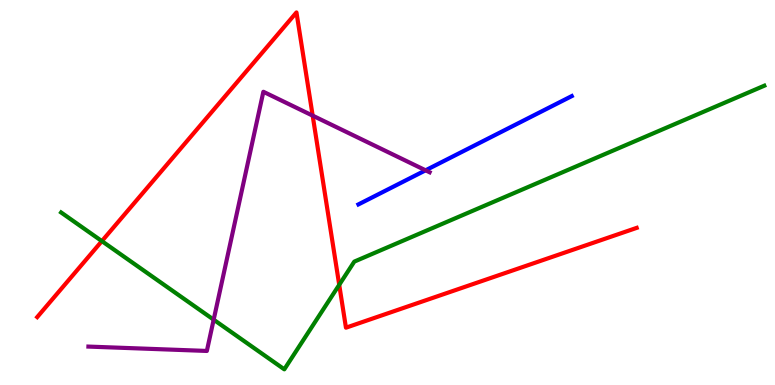[{'lines': ['blue', 'red'], 'intersections': []}, {'lines': ['green', 'red'], 'intersections': [{'x': 1.31, 'y': 3.74}, {'x': 4.38, 'y': 2.6}]}, {'lines': ['purple', 'red'], 'intersections': [{'x': 4.03, 'y': 7.0}]}, {'lines': ['blue', 'green'], 'intersections': []}, {'lines': ['blue', 'purple'], 'intersections': [{'x': 5.49, 'y': 5.58}]}, {'lines': ['green', 'purple'], 'intersections': [{'x': 2.76, 'y': 1.7}]}]